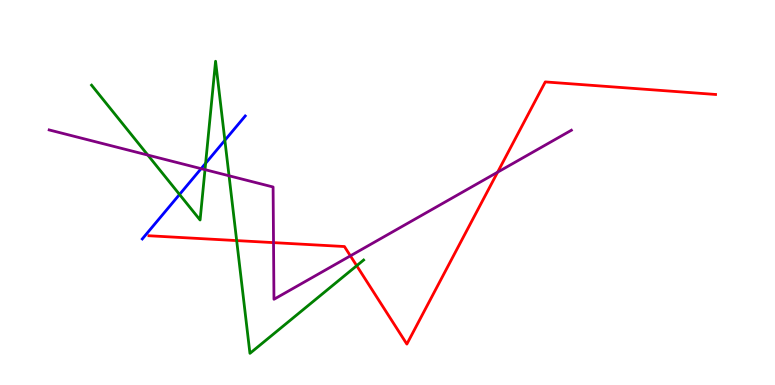[{'lines': ['blue', 'red'], 'intersections': []}, {'lines': ['green', 'red'], 'intersections': [{'x': 3.05, 'y': 3.75}, {'x': 4.6, 'y': 3.1}]}, {'lines': ['purple', 'red'], 'intersections': [{'x': 3.53, 'y': 3.7}, {'x': 4.52, 'y': 3.35}, {'x': 6.42, 'y': 5.53}]}, {'lines': ['blue', 'green'], 'intersections': [{'x': 2.32, 'y': 4.95}, {'x': 2.65, 'y': 5.76}, {'x': 2.9, 'y': 6.36}]}, {'lines': ['blue', 'purple'], 'intersections': [{'x': 2.6, 'y': 5.62}]}, {'lines': ['green', 'purple'], 'intersections': [{'x': 1.91, 'y': 5.97}, {'x': 2.65, 'y': 5.59}, {'x': 2.96, 'y': 5.43}]}]